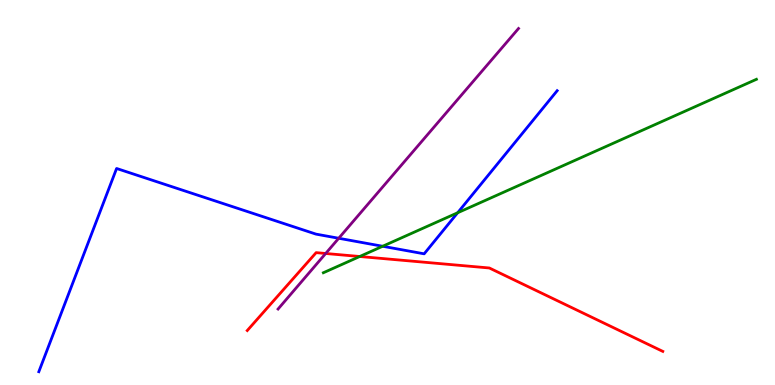[{'lines': ['blue', 'red'], 'intersections': []}, {'lines': ['green', 'red'], 'intersections': [{'x': 4.64, 'y': 3.34}]}, {'lines': ['purple', 'red'], 'intersections': [{'x': 4.2, 'y': 3.42}]}, {'lines': ['blue', 'green'], 'intersections': [{'x': 4.94, 'y': 3.6}, {'x': 5.91, 'y': 4.47}]}, {'lines': ['blue', 'purple'], 'intersections': [{'x': 4.37, 'y': 3.81}]}, {'lines': ['green', 'purple'], 'intersections': []}]